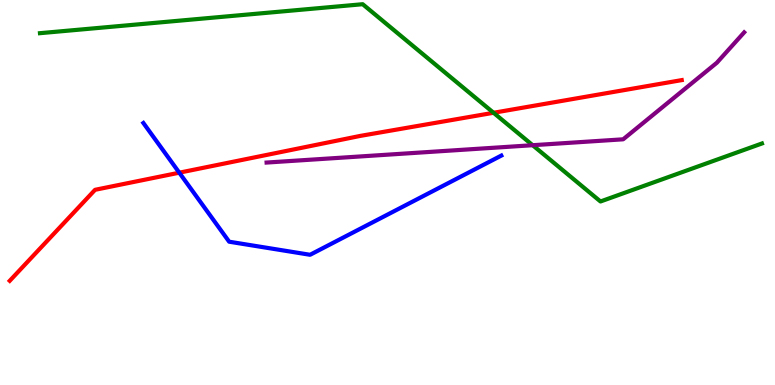[{'lines': ['blue', 'red'], 'intersections': [{'x': 2.31, 'y': 5.51}]}, {'lines': ['green', 'red'], 'intersections': [{'x': 6.37, 'y': 7.07}]}, {'lines': ['purple', 'red'], 'intersections': []}, {'lines': ['blue', 'green'], 'intersections': []}, {'lines': ['blue', 'purple'], 'intersections': []}, {'lines': ['green', 'purple'], 'intersections': [{'x': 6.87, 'y': 6.23}]}]